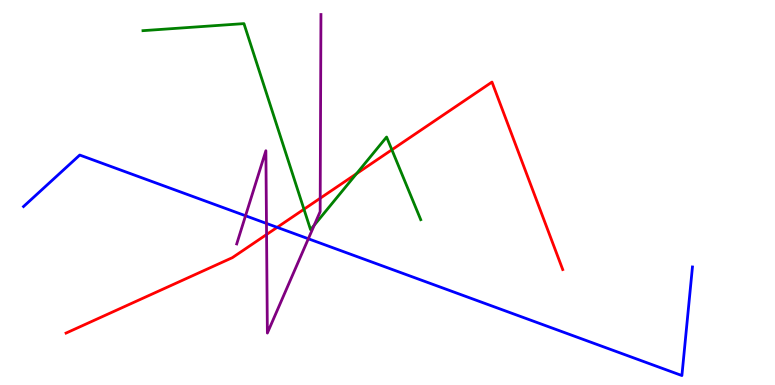[{'lines': ['blue', 'red'], 'intersections': [{'x': 3.58, 'y': 4.09}]}, {'lines': ['green', 'red'], 'intersections': [{'x': 3.92, 'y': 4.57}, {'x': 4.6, 'y': 5.49}, {'x': 5.06, 'y': 6.11}]}, {'lines': ['purple', 'red'], 'intersections': [{'x': 3.44, 'y': 3.91}, {'x': 4.13, 'y': 4.85}]}, {'lines': ['blue', 'green'], 'intersections': []}, {'lines': ['blue', 'purple'], 'intersections': [{'x': 3.17, 'y': 4.4}, {'x': 3.44, 'y': 4.2}, {'x': 3.98, 'y': 3.8}]}, {'lines': ['green', 'purple'], 'intersections': [{'x': 4.06, 'y': 4.15}]}]